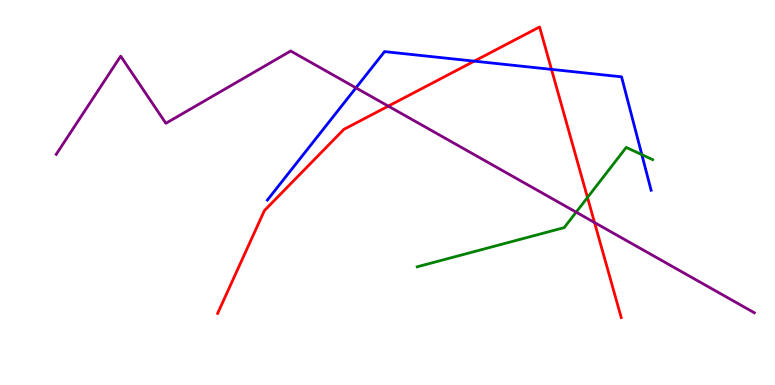[{'lines': ['blue', 'red'], 'intersections': [{'x': 6.12, 'y': 8.41}, {'x': 7.12, 'y': 8.2}]}, {'lines': ['green', 'red'], 'intersections': [{'x': 7.58, 'y': 4.87}]}, {'lines': ['purple', 'red'], 'intersections': [{'x': 5.01, 'y': 7.24}, {'x': 7.67, 'y': 4.22}]}, {'lines': ['blue', 'green'], 'intersections': [{'x': 8.28, 'y': 5.98}]}, {'lines': ['blue', 'purple'], 'intersections': [{'x': 4.59, 'y': 7.72}]}, {'lines': ['green', 'purple'], 'intersections': [{'x': 7.43, 'y': 4.49}]}]